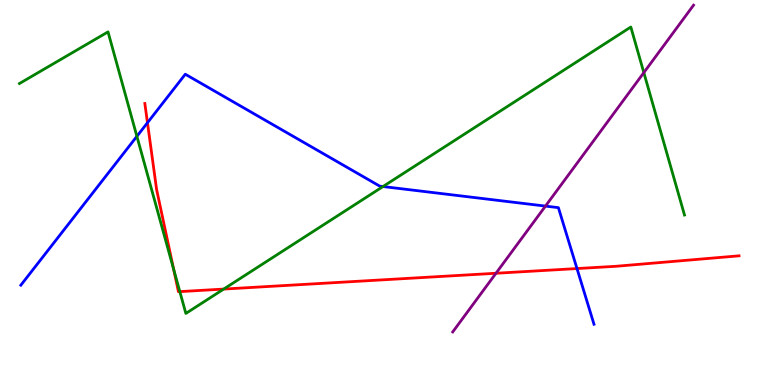[{'lines': ['blue', 'red'], 'intersections': [{'x': 1.9, 'y': 6.81}, {'x': 7.45, 'y': 3.02}]}, {'lines': ['green', 'red'], 'intersections': [{'x': 2.24, 'y': 3.01}, {'x': 2.32, 'y': 2.43}, {'x': 2.89, 'y': 2.49}]}, {'lines': ['purple', 'red'], 'intersections': [{'x': 6.4, 'y': 2.9}]}, {'lines': ['blue', 'green'], 'intersections': [{'x': 1.77, 'y': 6.46}, {'x': 4.94, 'y': 5.15}]}, {'lines': ['blue', 'purple'], 'intersections': [{'x': 7.04, 'y': 4.65}]}, {'lines': ['green', 'purple'], 'intersections': [{'x': 8.31, 'y': 8.11}]}]